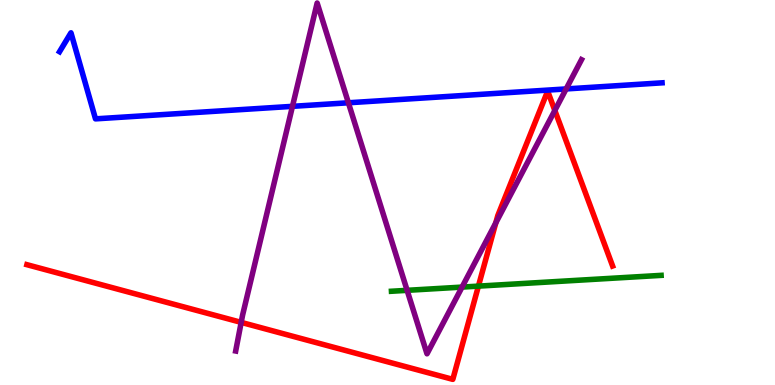[{'lines': ['blue', 'red'], 'intersections': []}, {'lines': ['green', 'red'], 'intersections': [{'x': 6.17, 'y': 2.57}]}, {'lines': ['purple', 'red'], 'intersections': [{'x': 3.11, 'y': 1.63}, {'x': 6.4, 'y': 4.21}, {'x': 7.16, 'y': 7.13}]}, {'lines': ['blue', 'green'], 'intersections': []}, {'lines': ['blue', 'purple'], 'intersections': [{'x': 3.77, 'y': 7.24}, {'x': 4.5, 'y': 7.33}, {'x': 7.31, 'y': 7.69}]}, {'lines': ['green', 'purple'], 'intersections': [{'x': 5.25, 'y': 2.46}, {'x': 5.96, 'y': 2.54}]}]